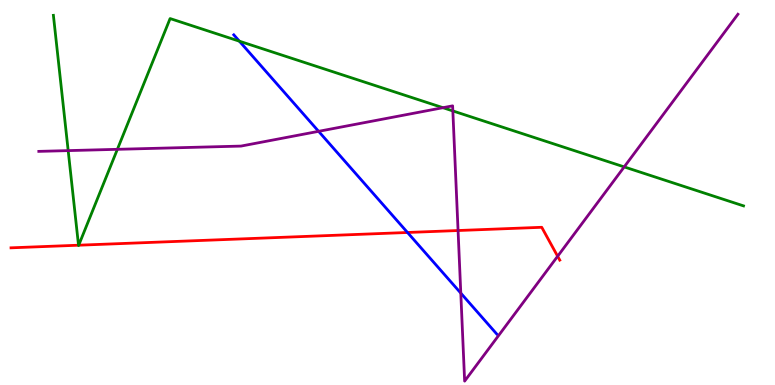[{'lines': ['blue', 'red'], 'intersections': [{'x': 5.26, 'y': 3.96}]}, {'lines': ['green', 'red'], 'intersections': [{'x': 1.01, 'y': 3.63}, {'x': 1.02, 'y': 3.63}]}, {'lines': ['purple', 'red'], 'intersections': [{'x': 5.91, 'y': 4.01}, {'x': 7.2, 'y': 3.34}]}, {'lines': ['blue', 'green'], 'intersections': [{'x': 3.09, 'y': 8.93}]}, {'lines': ['blue', 'purple'], 'intersections': [{'x': 4.11, 'y': 6.59}, {'x': 5.95, 'y': 2.39}]}, {'lines': ['green', 'purple'], 'intersections': [{'x': 0.88, 'y': 6.09}, {'x': 1.51, 'y': 6.12}, {'x': 5.72, 'y': 7.2}, {'x': 5.84, 'y': 7.12}, {'x': 8.05, 'y': 5.66}]}]